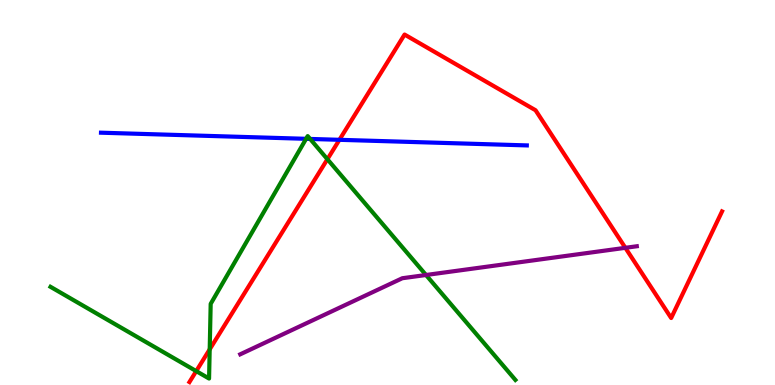[{'lines': ['blue', 'red'], 'intersections': [{'x': 4.38, 'y': 6.37}]}, {'lines': ['green', 'red'], 'intersections': [{'x': 2.53, 'y': 0.361}, {'x': 2.71, 'y': 0.926}, {'x': 4.22, 'y': 5.86}]}, {'lines': ['purple', 'red'], 'intersections': [{'x': 8.07, 'y': 3.56}]}, {'lines': ['blue', 'green'], 'intersections': [{'x': 3.95, 'y': 6.39}, {'x': 4.0, 'y': 6.39}]}, {'lines': ['blue', 'purple'], 'intersections': []}, {'lines': ['green', 'purple'], 'intersections': [{'x': 5.5, 'y': 2.86}]}]